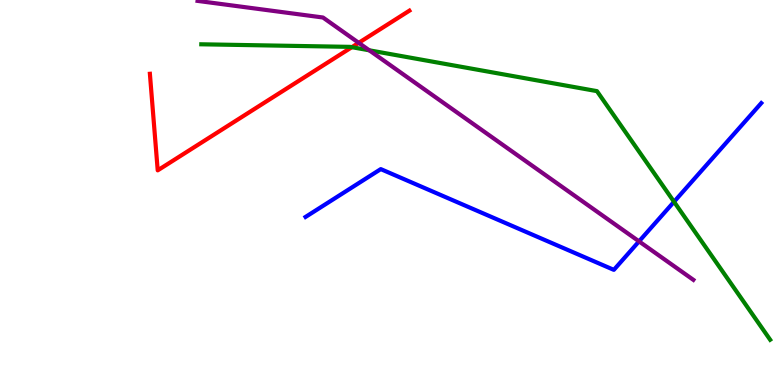[{'lines': ['blue', 'red'], 'intersections': []}, {'lines': ['green', 'red'], 'intersections': [{'x': 4.54, 'y': 8.77}]}, {'lines': ['purple', 'red'], 'intersections': [{'x': 4.63, 'y': 8.89}]}, {'lines': ['blue', 'green'], 'intersections': [{'x': 8.7, 'y': 4.76}]}, {'lines': ['blue', 'purple'], 'intersections': [{'x': 8.25, 'y': 3.73}]}, {'lines': ['green', 'purple'], 'intersections': [{'x': 4.76, 'y': 8.69}]}]